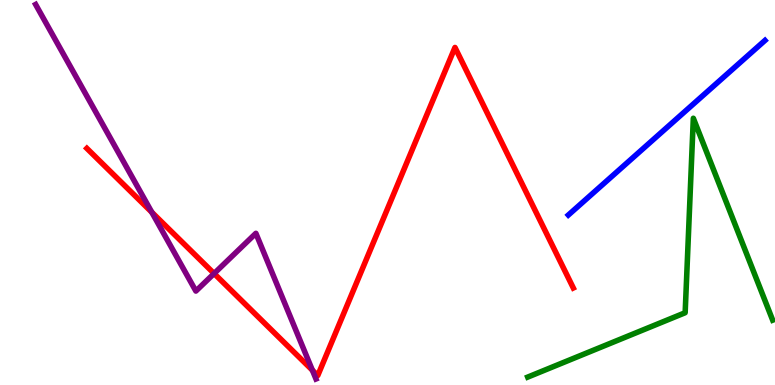[{'lines': ['blue', 'red'], 'intersections': []}, {'lines': ['green', 'red'], 'intersections': []}, {'lines': ['purple', 'red'], 'intersections': [{'x': 1.96, 'y': 4.49}, {'x': 2.76, 'y': 2.9}, {'x': 4.03, 'y': 0.384}]}, {'lines': ['blue', 'green'], 'intersections': []}, {'lines': ['blue', 'purple'], 'intersections': []}, {'lines': ['green', 'purple'], 'intersections': []}]